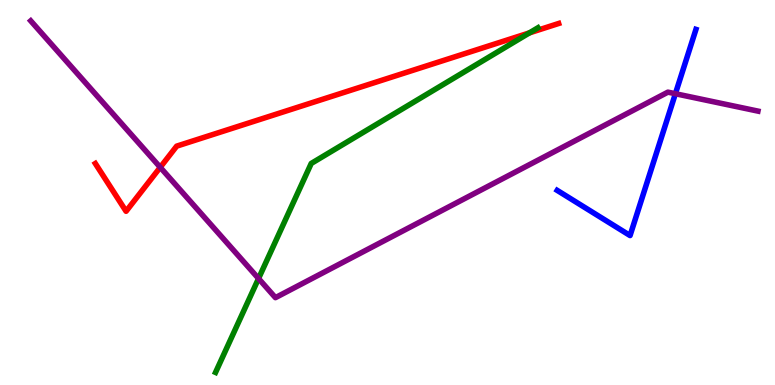[{'lines': ['blue', 'red'], 'intersections': []}, {'lines': ['green', 'red'], 'intersections': [{'x': 6.83, 'y': 9.15}]}, {'lines': ['purple', 'red'], 'intersections': [{'x': 2.07, 'y': 5.65}]}, {'lines': ['blue', 'green'], 'intersections': []}, {'lines': ['blue', 'purple'], 'intersections': [{'x': 8.71, 'y': 7.57}]}, {'lines': ['green', 'purple'], 'intersections': [{'x': 3.34, 'y': 2.77}]}]